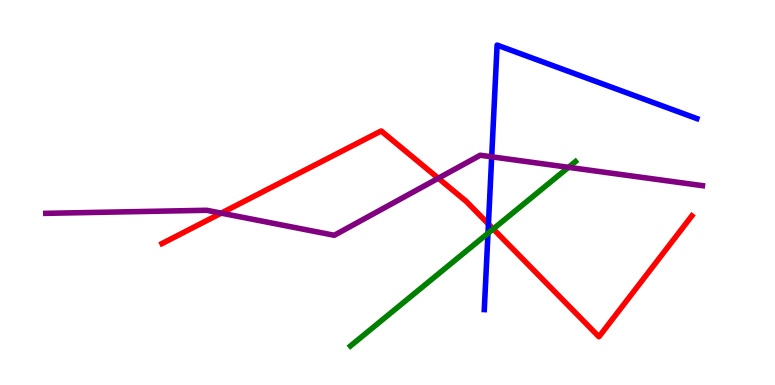[{'lines': ['blue', 'red'], 'intersections': [{'x': 6.3, 'y': 4.18}]}, {'lines': ['green', 'red'], 'intersections': [{'x': 6.36, 'y': 4.05}]}, {'lines': ['purple', 'red'], 'intersections': [{'x': 2.85, 'y': 4.46}, {'x': 5.66, 'y': 5.37}]}, {'lines': ['blue', 'green'], 'intersections': [{'x': 6.3, 'y': 3.94}]}, {'lines': ['blue', 'purple'], 'intersections': [{'x': 6.34, 'y': 5.93}]}, {'lines': ['green', 'purple'], 'intersections': [{'x': 7.34, 'y': 5.65}]}]